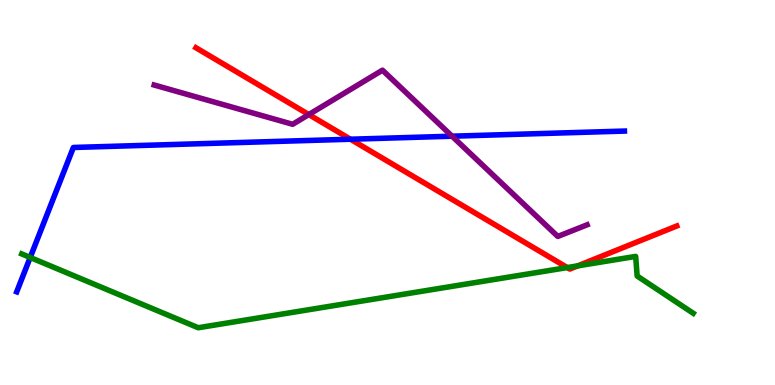[{'lines': ['blue', 'red'], 'intersections': [{'x': 4.52, 'y': 6.38}]}, {'lines': ['green', 'red'], 'intersections': [{'x': 7.32, 'y': 3.05}, {'x': 7.45, 'y': 3.09}]}, {'lines': ['purple', 'red'], 'intersections': [{'x': 3.98, 'y': 7.02}]}, {'lines': ['blue', 'green'], 'intersections': [{'x': 0.39, 'y': 3.31}]}, {'lines': ['blue', 'purple'], 'intersections': [{'x': 5.83, 'y': 6.46}]}, {'lines': ['green', 'purple'], 'intersections': []}]